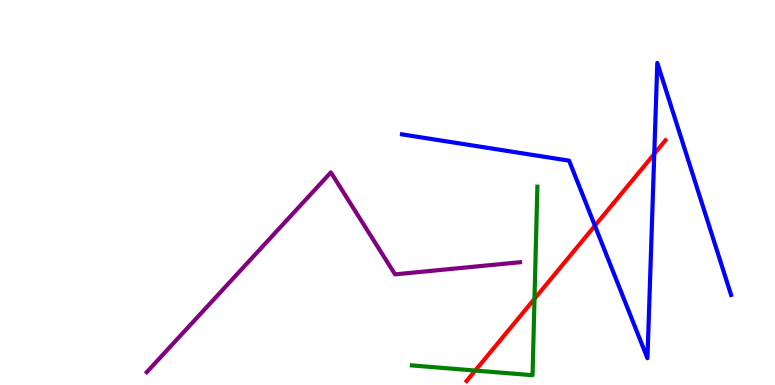[{'lines': ['blue', 'red'], 'intersections': [{'x': 7.68, 'y': 4.14}, {'x': 8.44, 'y': 6.0}]}, {'lines': ['green', 'red'], 'intersections': [{'x': 6.13, 'y': 0.375}, {'x': 6.9, 'y': 2.24}]}, {'lines': ['purple', 'red'], 'intersections': []}, {'lines': ['blue', 'green'], 'intersections': []}, {'lines': ['blue', 'purple'], 'intersections': []}, {'lines': ['green', 'purple'], 'intersections': []}]